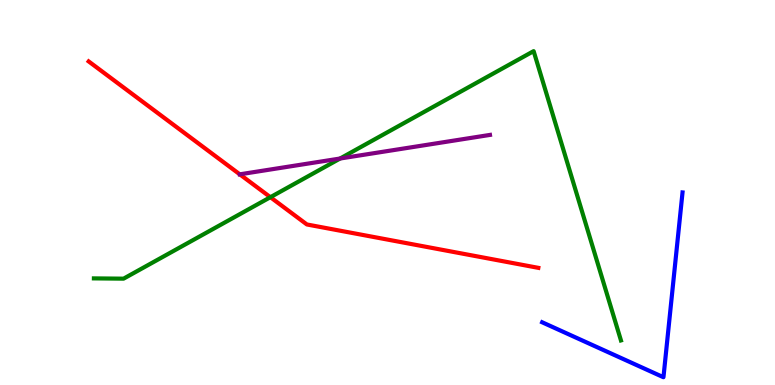[{'lines': ['blue', 'red'], 'intersections': []}, {'lines': ['green', 'red'], 'intersections': [{'x': 3.49, 'y': 4.88}]}, {'lines': ['purple', 'red'], 'intersections': [{'x': 3.09, 'y': 5.47}]}, {'lines': ['blue', 'green'], 'intersections': []}, {'lines': ['blue', 'purple'], 'intersections': []}, {'lines': ['green', 'purple'], 'intersections': [{'x': 4.39, 'y': 5.88}]}]